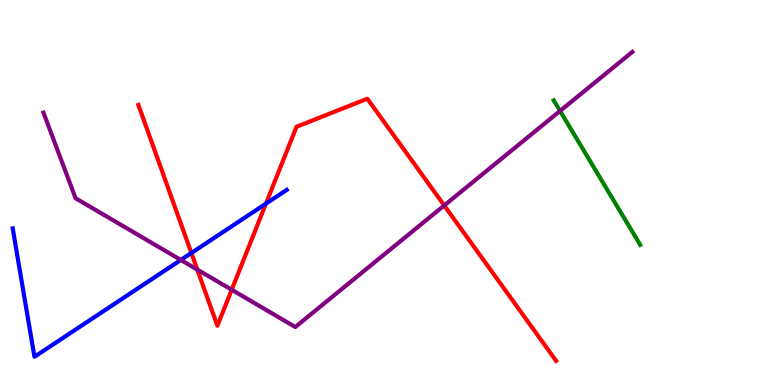[{'lines': ['blue', 'red'], 'intersections': [{'x': 2.47, 'y': 3.43}, {'x': 3.43, 'y': 4.71}]}, {'lines': ['green', 'red'], 'intersections': []}, {'lines': ['purple', 'red'], 'intersections': [{'x': 2.55, 'y': 3.0}, {'x': 2.99, 'y': 2.47}, {'x': 5.73, 'y': 4.66}]}, {'lines': ['blue', 'green'], 'intersections': []}, {'lines': ['blue', 'purple'], 'intersections': [{'x': 2.33, 'y': 3.25}]}, {'lines': ['green', 'purple'], 'intersections': [{'x': 7.23, 'y': 7.12}]}]